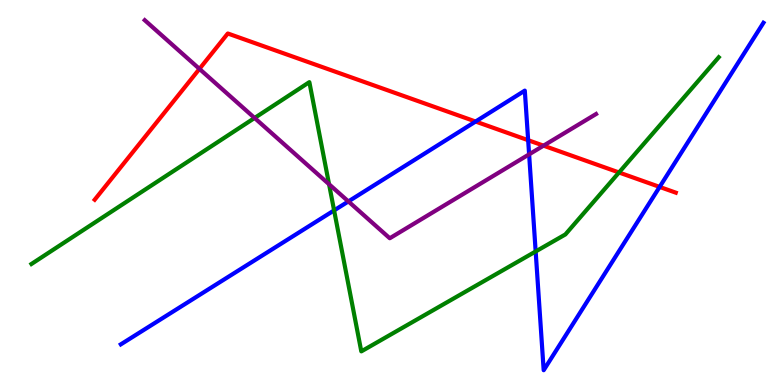[{'lines': ['blue', 'red'], 'intersections': [{'x': 6.14, 'y': 6.84}, {'x': 6.81, 'y': 6.36}, {'x': 8.51, 'y': 5.14}]}, {'lines': ['green', 'red'], 'intersections': [{'x': 7.99, 'y': 5.52}]}, {'lines': ['purple', 'red'], 'intersections': [{'x': 2.57, 'y': 8.21}, {'x': 7.01, 'y': 6.22}]}, {'lines': ['blue', 'green'], 'intersections': [{'x': 4.31, 'y': 4.54}, {'x': 6.91, 'y': 3.47}]}, {'lines': ['blue', 'purple'], 'intersections': [{'x': 4.5, 'y': 4.77}, {'x': 6.83, 'y': 5.99}]}, {'lines': ['green', 'purple'], 'intersections': [{'x': 3.29, 'y': 6.94}, {'x': 4.25, 'y': 5.21}]}]